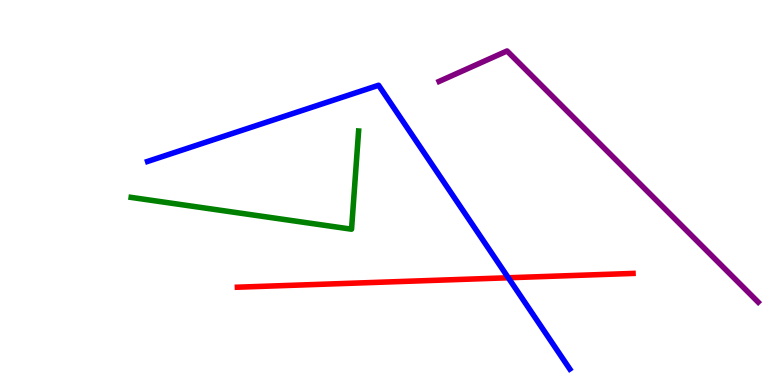[{'lines': ['blue', 'red'], 'intersections': [{'x': 6.56, 'y': 2.79}]}, {'lines': ['green', 'red'], 'intersections': []}, {'lines': ['purple', 'red'], 'intersections': []}, {'lines': ['blue', 'green'], 'intersections': []}, {'lines': ['blue', 'purple'], 'intersections': []}, {'lines': ['green', 'purple'], 'intersections': []}]